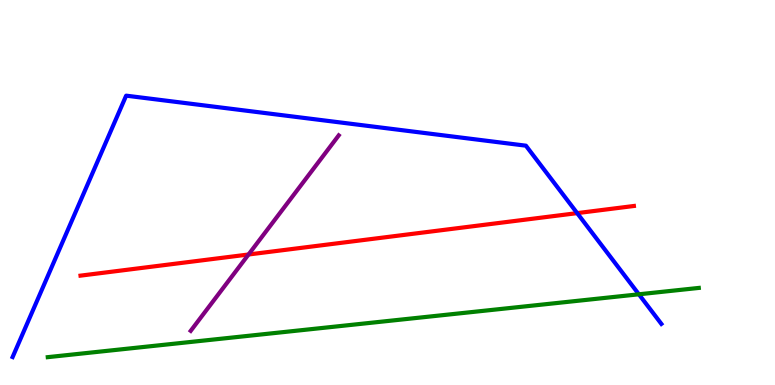[{'lines': ['blue', 'red'], 'intersections': [{'x': 7.45, 'y': 4.46}]}, {'lines': ['green', 'red'], 'intersections': []}, {'lines': ['purple', 'red'], 'intersections': [{'x': 3.21, 'y': 3.39}]}, {'lines': ['blue', 'green'], 'intersections': [{'x': 8.24, 'y': 2.36}]}, {'lines': ['blue', 'purple'], 'intersections': []}, {'lines': ['green', 'purple'], 'intersections': []}]